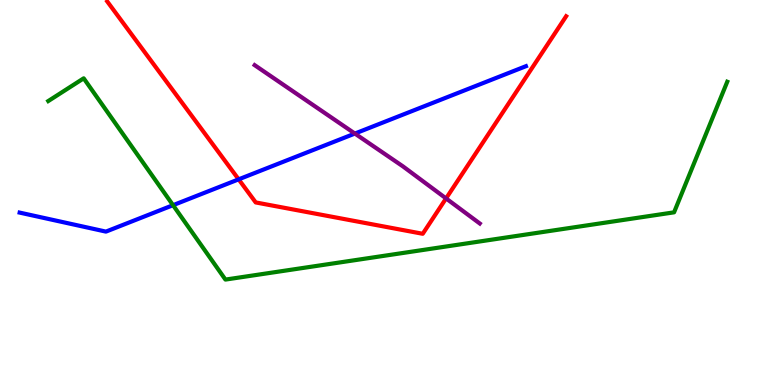[{'lines': ['blue', 'red'], 'intersections': [{'x': 3.08, 'y': 5.34}]}, {'lines': ['green', 'red'], 'intersections': []}, {'lines': ['purple', 'red'], 'intersections': [{'x': 5.76, 'y': 4.85}]}, {'lines': ['blue', 'green'], 'intersections': [{'x': 2.23, 'y': 4.67}]}, {'lines': ['blue', 'purple'], 'intersections': [{'x': 4.58, 'y': 6.53}]}, {'lines': ['green', 'purple'], 'intersections': []}]